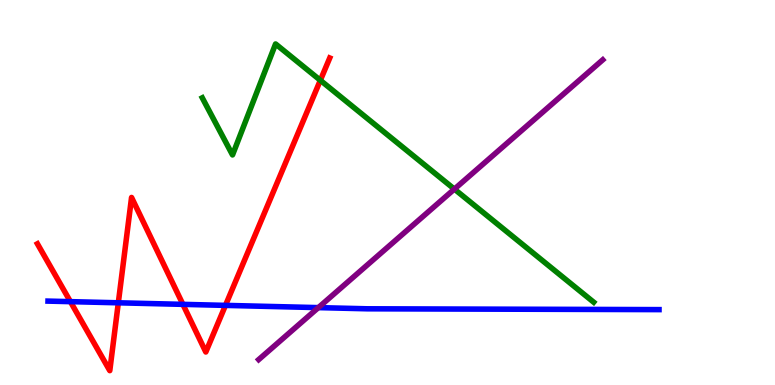[{'lines': ['blue', 'red'], 'intersections': [{'x': 0.909, 'y': 2.17}, {'x': 1.53, 'y': 2.14}, {'x': 2.36, 'y': 2.09}, {'x': 2.91, 'y': 2.07}]}, {'lines': ['green', 'red'], 'intersections': [{'x': 4.13, 'y': 7.91}]}, {'lines': ['purple', 'red'], 'intersections': []}, {'lines': ['blue', 'green'], 'intersections': []}, {'lines': ['blue', 'purple'], 'intersections': [{'x': 4.11, 'y': 2.01}]}, {'lines': ['green', 'purple'], 'intersections': [{'x': 5.86, 'y': 5.09}]}]